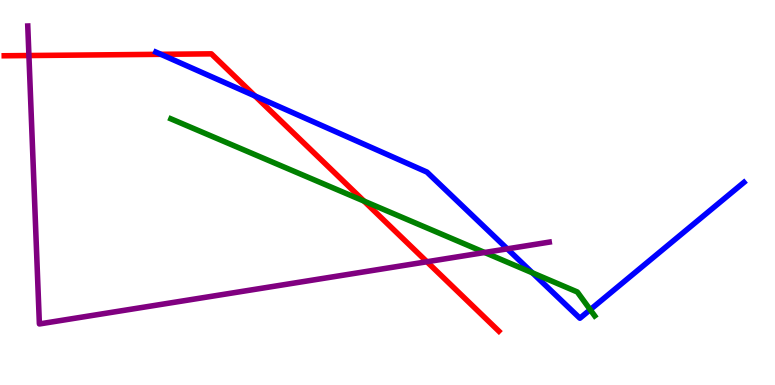[{'lines': ['blue', 'red'], 'intersections': [{'x': 2.08, 'y': 8.59}, {'x': 3.29, 'y': 7.51}]}, {'lines': ['green', 'red'], 'intersections': [{'x': 4.7, 'y': 4.78}]}, {'lines': ['purple', 'red'], 'intersections': [{'x': 0.373, 'y': 8.56}, {'x': 5.51, 'y': 3.2}]}, {'lines': ['blue', 'green'], 'intersections': [{'x': 6.87, 'y': 2.91}, {'x': 7.62, 'y': 1.96}]}, {'lines': ['blue', 'purple'], 'intersections': [{'x': 6.55, 'y': 3.54}]}, {'lines': ['green', 'purple'], 'intersections': [{'x': 6.25, 'y': 3.44}]}]